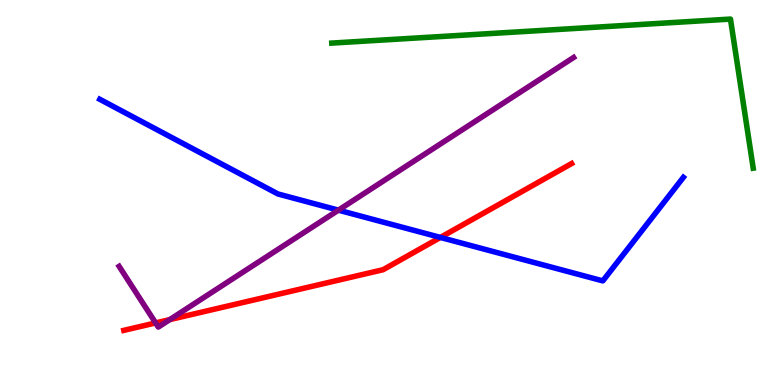[{'lines': ['blue', 'red'], 'intersections': [{'x': 5.68, 'y': 3.83}]}, {'lines': ['green', 'red'], 'intersections': []}, {'lines': ['purple', 'red'], 'intersections': [{'x': 2.01, 'y': 1.61}, {'x': 2.19, 'y': 1.7}]}, {'lines': ['blue', 'green'], 'intersections': []}, {'lines': ['blue', 'purple'], 'intersections': [{'x': 4.37, 'y': 4.54}]}, {'lines': ['green', 'purple'], 'intersections': []}]